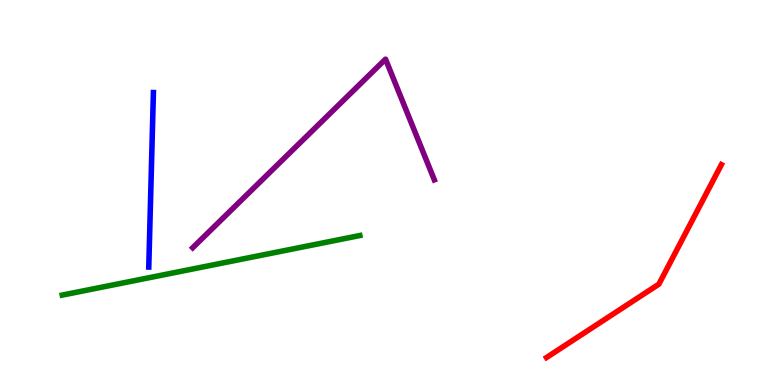[{'lines': ['blue', 'red'], 'intersections': []}, {'lines': ['green', 'red'], 'intersections': []}, {'lines': ['purple', 'red'], 'intersections': []}, {'lines': ['blue', 'green'], 'intersections': []}, {'lines': ['blue', 'purple'], 'intersections': []}, {'lines': ['green', 'purple'], 'intersections': []}]